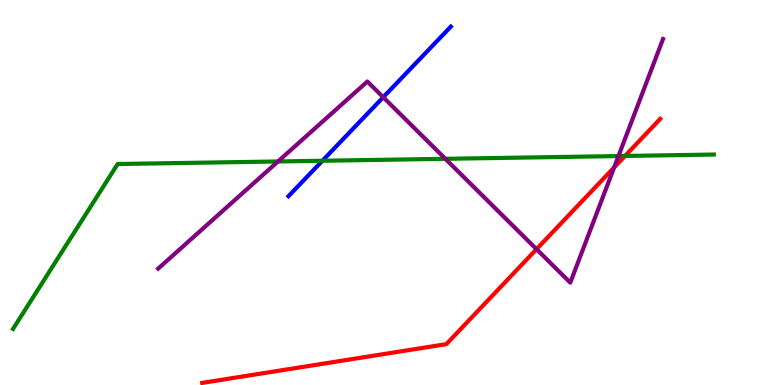[{'lines': ['blue', 'red'], 'intersections': []}, {'lines': ['green', 'red'], 'intersections': [{'x': 8.06, 'y': 5.95}]}, {'lines': ['purple', 'red'], 'intersections': [{'x': 6.92, 'y': 3.53}, {'x': 7.92, 'y': 5.65}]}, {'lines': ['blue', 'green'], 'intersections': [{'x': 4.16, 'y': 5.82}]}, {'lines': ['blue', 'purple'], 'intersections': [{'x': 4.94, 'y': 7.47}]}, {'lines': ['green', 'purple'], 'intersections': [{'x': 3.59, 'y': 5.81}, {'x': 5.75, 'y': 5.88}, {'x': 7.98, 'y': 5.95}]}]